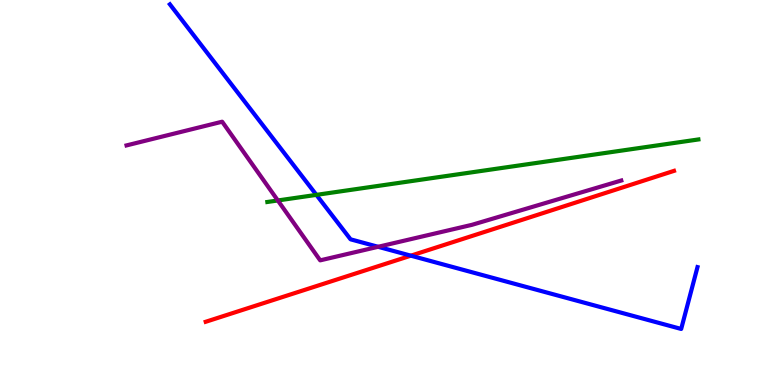[{'lines': ['blue', 'red'], 'intersections': [{'x': 5.3, 'y': 3.36}]}, {'lines': ['green', 'red'], 'intersections': []}, {'lines': ['purple', 'red'], 'intersections': []}, {'lines': ['blue', 'green'], 'intersections': [{'x': 4.08, 'y': 4.94}]}, {'lines': ['blue', 'purple'], 'intersections': [{'x': 4.88, 'y': 3.59}]}, {'lines': ['green', 'purple'], 'intersections': [{'x': 3.59, 'y': 4.79}]}]